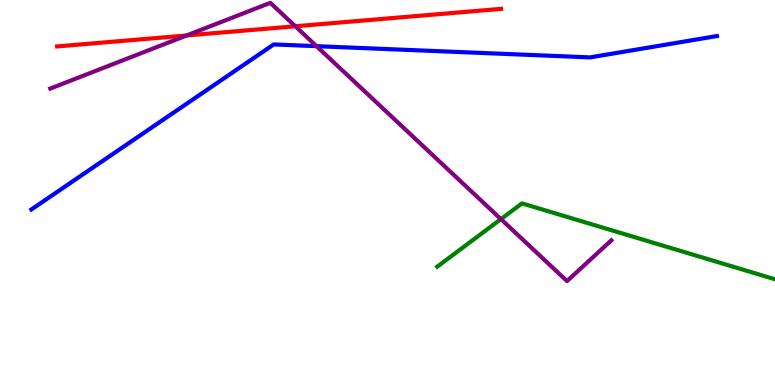[{'lines': ['blue', 'red'], 'intersections': []}, {'lines': ['green', 'red'], 'intersections': []}, {'lines': ['purple', 'red'], 'intersections': [{'x': 2.41, 'y': 9.08}, {'x': 3.81, 'y': 9.32}]}, {'lines': ['blue', 'green'], 'intersections': []}, {'lines': ['blue', 'purple'], 'intersections': [{'x': 4.08, 'y': 8.8}]}, {'lines': ['green', 'purple'], 'intersections': [{'x': 6.46, 'y': 4.31}]}]